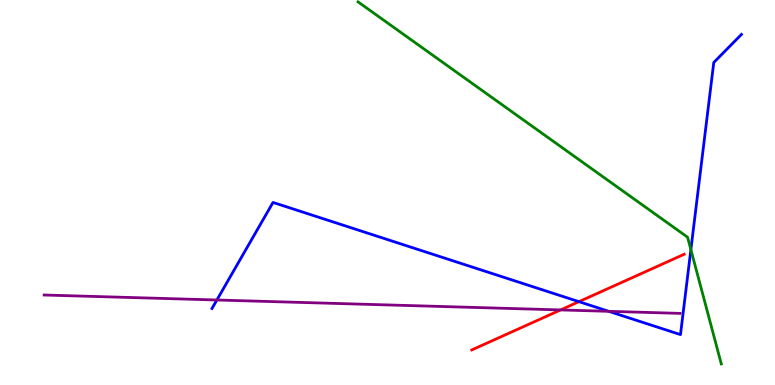[{'lines': ['blue', 'red'], 'intersections': [{'x': 7.47, 'y': 2.16}]}, {'lines': ['green', 'red'], 'intersections': []}, {'lines': ['purple', 'red'], 'intersections': [{'x': 7.23, 'y': 1.95}]}, {'lines': ['blue', 'green'], 'intersections': [{'x': 8.91, 'y': 3.52}]}, {'lines': ['blue', 'purple'], 'intersections': [{'x': 2.8, 'y': 2.21}, {'x': 7.85, 'y': 1.91}]}, {'lines': ['green', 'purple'], 'intersections': []}]